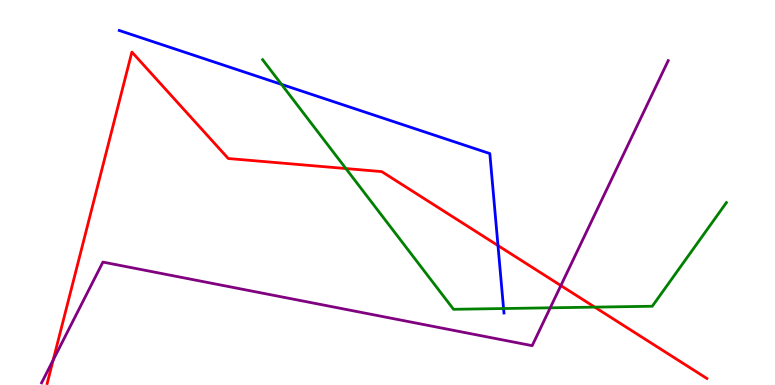[{'lines': ['blue', 'red'], 'intersections': [{'x': 6.43, 'y': 3.62}]}, {'lines': ['green', 'red'], 'intersections': [{'x': 4.46, 'y': 5.62}, {'x': 7.67, 'y': 2.02}]}, {'lines': ['purple', 'red'], 'intersections': [{'x': 0.686, 'y': 0.648}, {'x': 7.24, 'y': 2.58}]}, {'lines': ['blue', 'green'], 'intersections': [{'x': 3.63, 'y': 7.81}, {'x': 6.5, 'y': 1.99}]}, {'lines': ['blue', 'purple'], 'intersections': []}, {'lines': ['green', 'purple'], 'intersections': [{'x': 7.1, 'y': 2.0}]}]